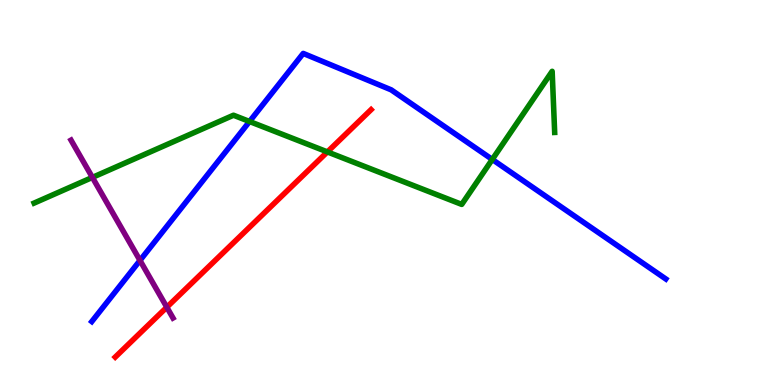[{'lines': ['blue', 'red'], 'intersections': []}, {'lines': ['green', 'red'], 'intersections': [{'x': 4.22, 'y': 6.05}]}, {'lines': ['purple', 'red'], 'intersections': [{'x': 2.15, 'y': 2.02}]}, {'lines': ['blue', 'green'], 'intersections': [{'x': 3.22, 'y': 6.84}, {'x': 6.35, 'y': 5.86}]}, {'lines': ['blue', 'purple'], 'intersections': [{'x': 1.81, 'y': 3.24}]}, {'lines': ['green', 'purple'], 'intersections': [{'x': 1.19, 'y': 5.39}]}]